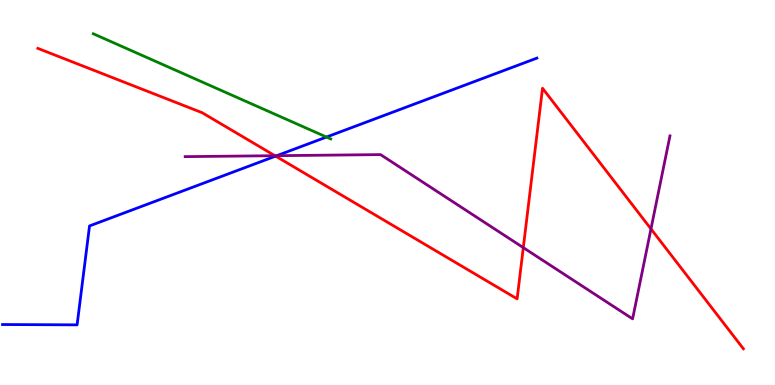[{'lines': ['blue', 'red'], 'intersections': [{'x': 3.56, 'y': 5.94}]}, {'lines': ['green', 'red'], 'intersections': []}, {'lines': ['purple', 'red'], 'intersections': [{'x': 3.55, 'y': 5.96}, {'x': 6.75, 'y': 3.57}, {'x': 8.4, 'y': 4.05}]}, {'lines': ['blue', 'green'], 'intersections': [{'x': 4.21, 'y': 6.44}]}, {'lines': ['blue', 'purple'], 'intersections': [{'x': 3.57, 'y': 5.96}]}, {'lines': ['green', 'purple'], 'intersections': []}]